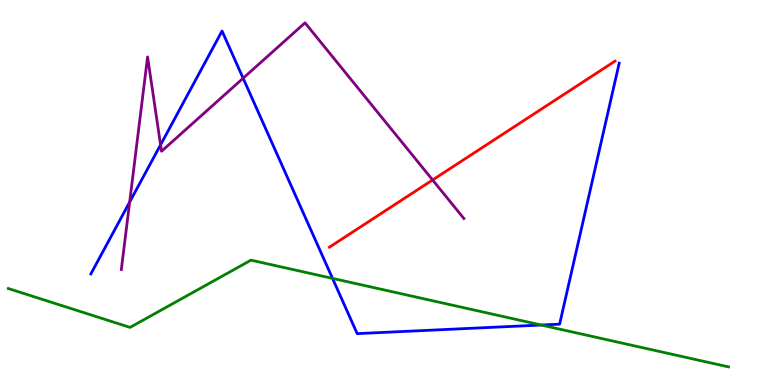[{'lines': ['blue', 'red'], 'intersections': []}, {'lines': ['green', 'red'], 'intersections': []}, {'lines': ['purple', 'red'], 'intersections': [{'x': 5.58, 'y': 5.33}]}, {'lines': ['blue', 'green'], 'intersections': [{'x': 4.29, 'y': 2.77}, {'x': 6.98, 'y': 1.56}]}, {'lines': ['blue', 'purple'], 'intersections': [{'x': 1.67, 'y': 4.75}, {'x': 2.07, 'y': 6.24}, {'x': 3.14, 'y': 7.97}]}, {'lines': ['green', 'purple'], 'intersections': []}]